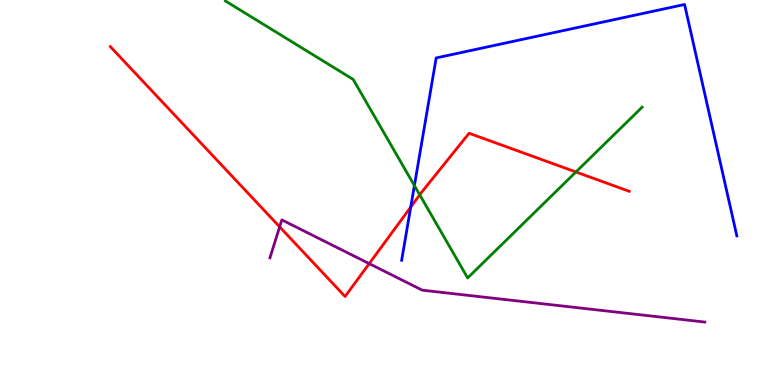[{'lines': ['blue', 'red'], 'intersections': [{'x': 5.3, 'y': 4.62}]}, {'lines': ['green', 'red'], 'intersections': [{'x': 5.42, 'y': 4.94}, {'x': 7.43, 'y': 5.53}]}, {'lines': ['purple', 'red'], 'intersections': [{'x': 3.61, 'y': 4.11}, {'x': 4.76, 'y': 3.15}]}, {'lines': ['blue', 'green'], 'intersections': [{'x': 5.35, 'y': 5.18}]}, {'lines': ['blue', 'purple'], 'intersections': []}, {'lines': ['green', 'purple'], 'intersections': []}]